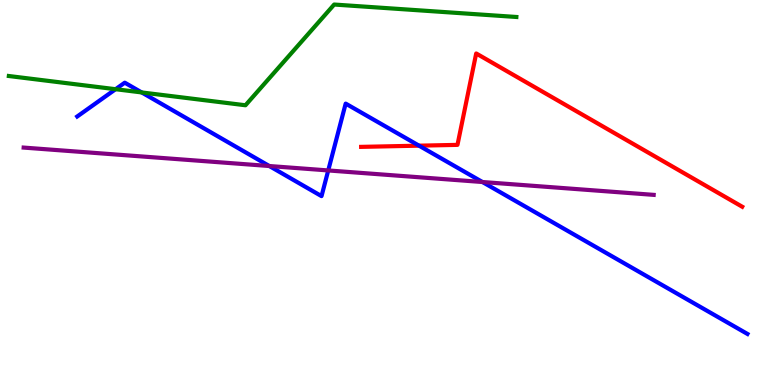[{'lines': ['blue', 'red'], 'intersections': [{'x': 5.41, 'y': 6.22}]}, {'lines': ['green', 'red'], 'intersections': []}, {'lines': ['purple', 'red'], 'intersections': []}, {'lines': ['blue', 'green'], 'intersections': [{'x': 1.49, 'y': 7.68}, {'x': 1.83, 'y': 7.6}]}, {'lines': ['blue', 'purple'], 'intersections': [{'x': 3.47, 'y': 5.69}, {'x': 4.24, 'y': 5.57}, {'x': 6.23, 'y': 5.27}]}, {'lines': ['green', 'purple'], 'intersections': []}]